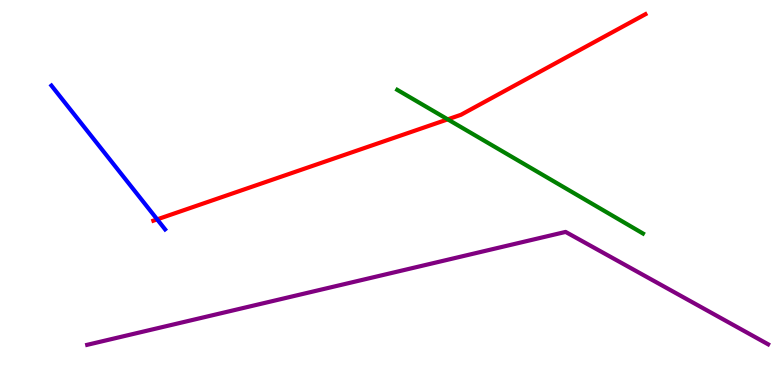[{'lines': ['blue', 'red'], 'intersections': [{'x': 2.03, 'y': 4.3}]}, {'lines': ['green', 'red'], 'intersections': [{'x': 5.78, 'y': 6.9}]}, {'lines': ['purple', 'red'], 'intersections': []}, {'lines': ['blue', 'green'], 'intersections': []}, {'lines': ['blue', 'purple'], 'intersections': []}, {'lines': ['green', 'purple'], 'intersections': []}]